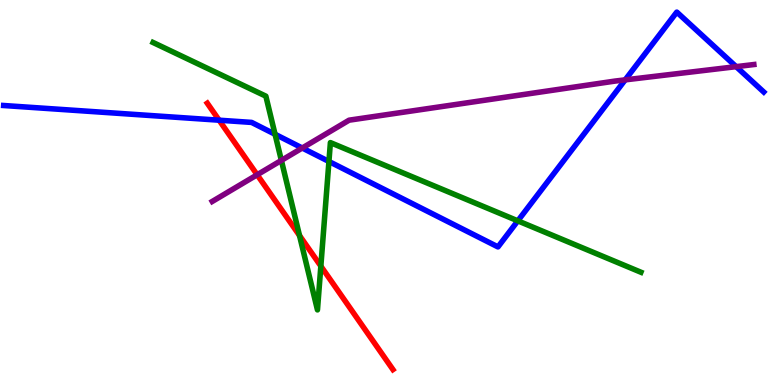[{'lines': ['blue', 'red'], 'intersections': [{'x': 2.83, 'y': 6.88}]}, {'lines': ['green', 'red'], 'intersections': [{'x': 3.86, 'y': 3.88}, {'x': 4.14, 'y': 3.09}]}, {'lines': ['purple', 'red'], 'intersections': [{'x': 3.32, 'y': 5.46}]}, {'lines': ['blue', 'green'], 'intersections': [{'x': 3.55, 'y': 6.51}, {'x': 4.24, 'y': 5.81}, {'x': 6.68, 'y': 4.26}]}, {'lines': ['blue', 'purple'], 'intersections': [{'x': 3.9, 'y': 6.16}, {'x': 8.07, 'y': 7.93}, {'x': 9.5, 'y': 8.27}]}, {'lines': ['green', 'purple'], 'intersections': [{'x': 3.63, 'y': 5.83}]}]